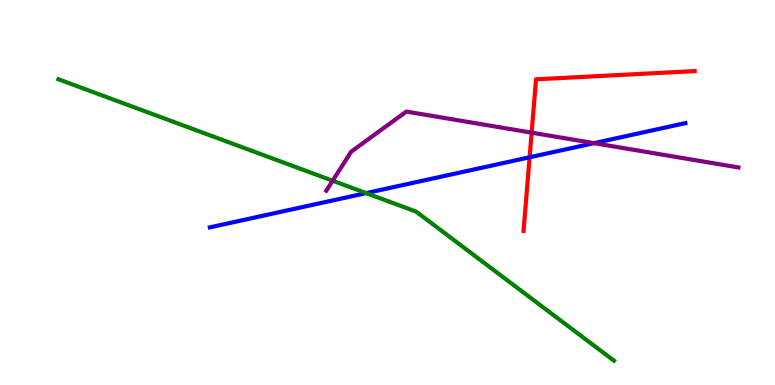[{'lines': ['blue', 'red'], 'intersections': [{'x': 6.83, 'y': 5.91}]}, {'lines': ['green', 'red'], 'intersections': []}, {'lines': ['purple', 'red'], 'intersections': [{'x': 6.86, 'y': 6.55}]}, {'lines': ['blue', 'green'], 'intersections': [{'x': 4.72, 'y': 4.98}]}, {'lines': ['blue', 'purple'], 'intersections': [{'x': 7.66, 'y': 6.28}]}, {'lines': ['green', 'purple'], 'intersections': [{'x': 4.29, 'y': 5.31}]}]